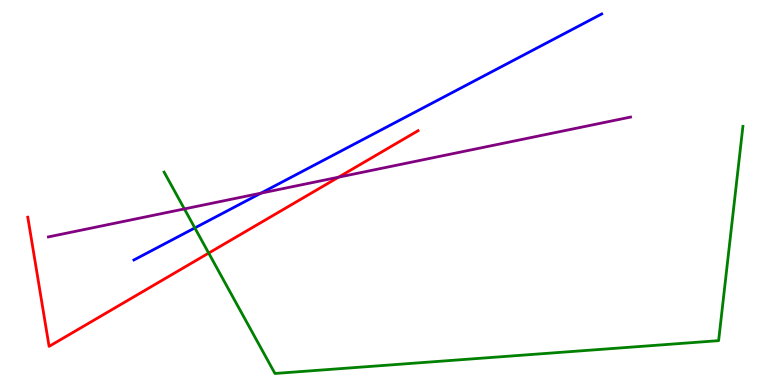[{'lines': ['blue', 'red'], 'intersections': []}, {'lines': ['green', 'red'], 'intersections': [{'x': 2.69, 'y': 3.43}]}, {'lines': ['purple', 'red'], 'intersections': [{'x': 4.37, 'y': 5.4}]}, {'lines': ['blue', 'green'], 'intersections': [{'x': 2.51, 'y': 4.08}]}, {'lines': ['blue', 'purple'], 'intersections': [{'x': 3.37, 'y': 4.98}]}, {'lines': ['green', 'purple'], 'intersections': [{'x': 2.38, 'y': 4.57}]}]